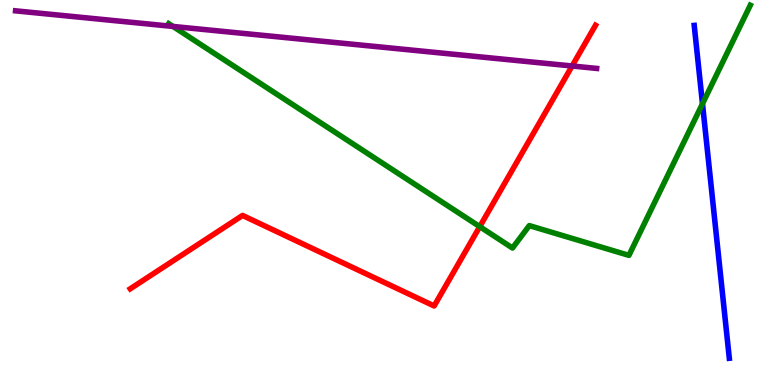[{'lines': ['blue', 'red'], 'intersections': []}, {'lines': ['green', 'red'], 'intersections': [{'x': 6.19, 'y': 4.11}]}, {'lines': ['purple', 'red'], 'intersections': [{'x': 7.38, 'y': 8.29}]}, {'lines': ['blue', 'green'], 'intersections': [{'x': 9.06, 'y': 7.3}]}, {'lines': ['blue', 'purple'], 'intersections': []}, {'lines': ['green', 'purple'], 'intersections': [{'x': 2.23, 'y': 9.31}]}]